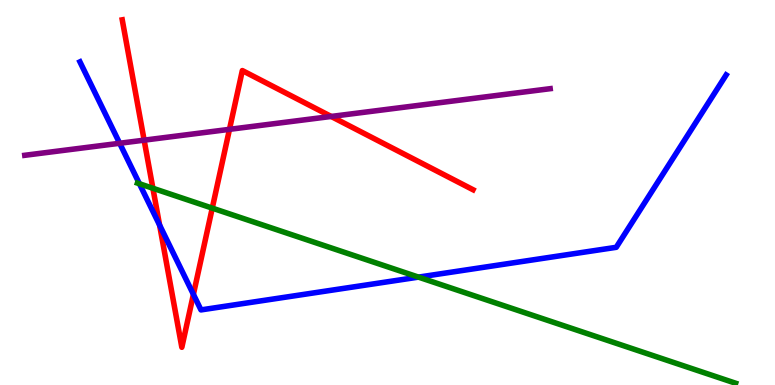[{'lines': ['blue', 'red'], 'intersections': [{'x': 2.06, 'y': 4.15}, {'x': 2.5, 'y': 2.35}]}, {'lines': ['green', 'red'], 'intersections': [{'x': 1.97, 'y': 5.11}, {'x': 2.74, 'y': 4.59}]}, {'lines': ['purple', 'red'], 'intersections': [{'x': 1.86, 'y': 6.36}, {'x': 2.96, 'y': 6.64}, {'x': 4.27, 'y': 6.98}]}, {'lines': ['blue', 'green'], 'intersections': [{'x': 1.8, 'y': 5.23}, {'x': 5.4, 'y': 2.8}]}, {'lines': ['blue', 'purple'], 'intersections': [{'x': 1.54, 'y': 6.28}]}, {'lines': ['green', 'purple'], 'intersections': []}]